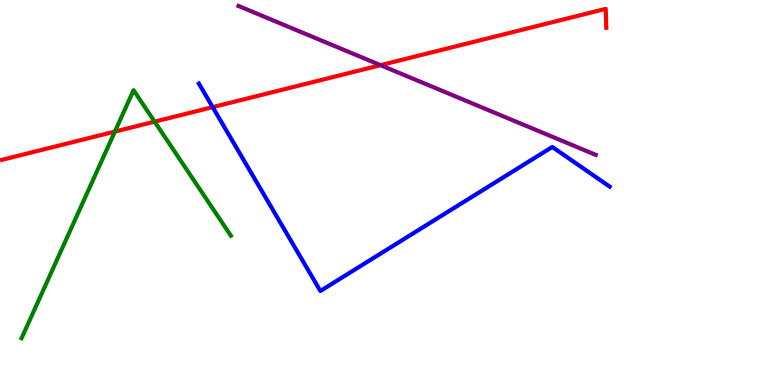[{'lines': ['blue', 'red'], 'intersections': [{'x': 2.74, 'y': 7.22}]}, {'lines': ['green', 'red'], 'intersections': [{'x': 1.48, 'y': 6.58}, {'x': 1.99, 'y': 6.84}]}, {'lines': ['purple', 'red'], 'intersections': [{'x': 4.91, 'y': 8.31}]}, {'lines': ['blue', 'green'], 'intersections': []}, {'lines': ['blue', 'purple'], 'intersections': []}, {'lines': ['green', 'purple'], 'intersections': []}]